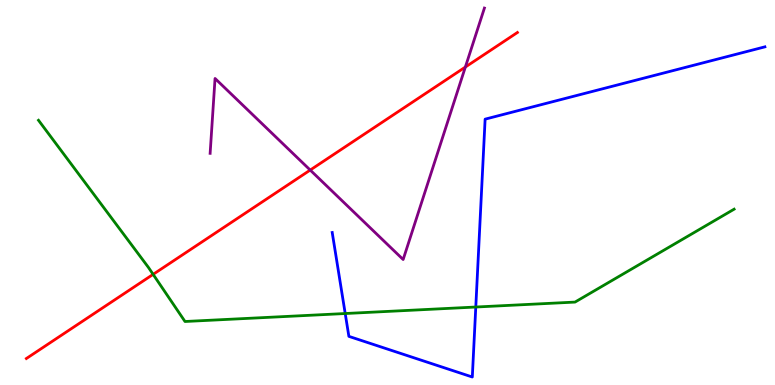[{'lines': ['blue', 'red'], 'intersections': []}, {'lines': ['green', 'red'], 'intersections': [{'x': 1.98, 'y': 2.87}]}, {'lines': ['purple', 'red'], 'intersections': [{'x': 4.0, 'y': 5.58}, {'x': 6.0, 'y': 8.26}]}, {'lines': ['blue', 'green'], 'intersections': [{'x': 4.45, 'y': 1.86}, {'x': 6.14, 'y': 2.03}]}, {'lines': ['blue', 'purple'], 'intersections': []}, {'lines': ['green', 'purple'], 'intersections': []}]